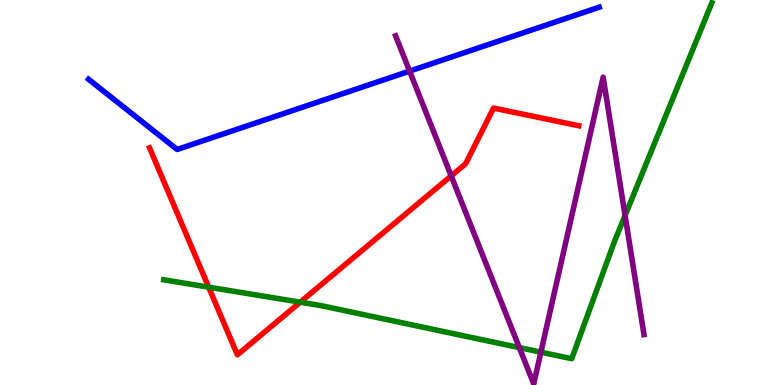[{'lines': ['blue', 'red'], 'intersections': []}, {'lines': ['green', 'red'], 'intersections': [{'x': 2.69, 'y': 2.54}, {'x': 3.87, 'y': 2.15}]}, {'lines': ['purple', 'red'], 'intersections': [{'x': 5.82, 'y': 5.43}]}, {'lines': ['blue', 'green'], 'intersections': []}, {'lines': ['blue', 'purple'], 'intersections': [{'x': 5.29, 'y': 8.15}]}, {'lines': ['green', 'purple'], 'intersections': [{'x': 6.7, 'y': 0.971}, {'x': 6.98, 'y': 0.853}, {'x': 8.07, 'y': 4.4}]}]